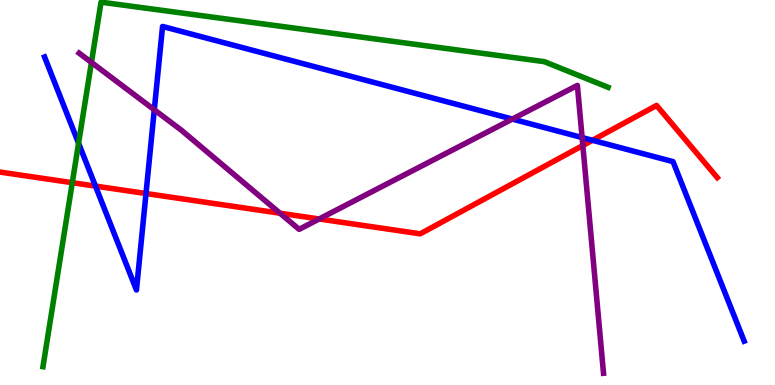[{'lines': ['blue', 'red'], 'intersections': [{'x': 1.23, 'y': 5.17}, {'x': 1.88, 'y': 4.97}, {'x': 7.64, 'y': 6.36}]}, {'lines': ['green', 'red'], 'intersections': [{'x': 0.933, 'y': 5.25}]}, {'lines': ['purple', 'red'], 'intersections': [{'x': 3.61, 'y': 4.46}, {'x': 4.12, 'y': 4.31}, {'x': 7.52, 'y': 6.22}]}, {'lines': ['blue', 'green'], 'intersections': [{'x': 1.01, 'y': 6.28}]}, {'lines': ['blue', 'purple'], 'intersections': [{'x': 1.99, 'y': 7.15}, {'x': 6.61, 'y': 6.91}, {'x': 7.51, 'y': 6.43}]}, {'lines': ['green', 'purple'], 'intersections': [{'x': 1.18, 'y': 8.38}]}]